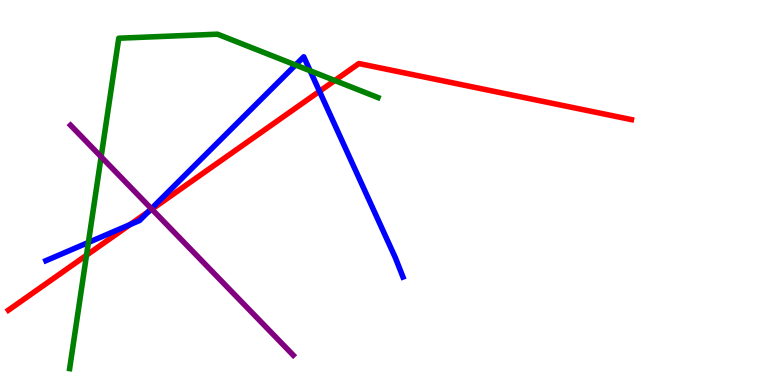[{'lines': ['blue', 'red'], 'intersections': [{'x': 1.68, 'y': 4.17}, {'x': 1.92, 'y': 4.5}, {'x': 4.12, 'y': 7.63}]}, {'lines': ['green', 'red'], 'intersections': [{'x': 1.12, 'y': 3.37}, {'x': 4.32, 'y': 7.91}]}, {'lines': ['purple', 'red'], 'intersections': [{'x': 1.96, 'y': 4.57}]}, {'lines': ['blue', 'green'], 'intersections': [{'x': 1.14, 'y': 3.7}, {'x': 3.81, 'y': 8.31}, {'x': 4.0, 'y': 8.16}]}, {'lines': ['blue', 'purple'], 'intersections': [{'x': 1.95, 'y': 4.58}]}, {'lines': ['green', 'purple'], 'intersections': [{'x': 1.3, 'y': 5.93}]}]